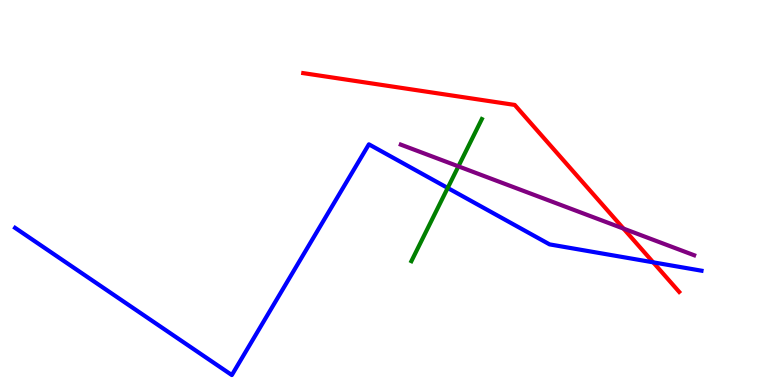[{'lines': ['blue', 'red'], 'intersections': [{'x': 8.43, 'y': 3.19}]}, {'lines': ['green', 'red'], 'intersections': []}, {'lines': ['purple', 'red'], 'intersections': [{'x': 8.05, 'y': 4.06}]}, {'lines': ['blue', 'green'], 'intersections': [{'x': 5.78, 'y': 5.12}]}, {'lines': ['blue', 'purple'], 'intersections': []}, {'lines': ['green', 'purple'], 'intersections': [{'x': 5.91, 'y': 5.68}]}]